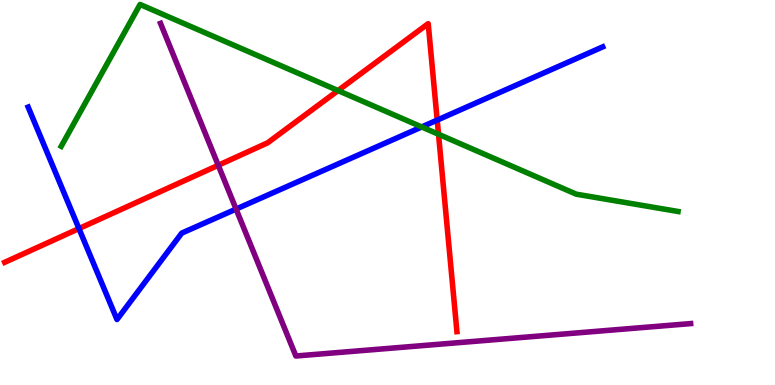[{'lines': ['blue', 'red'], 'intersections': [{'x': 1.02, 'y': 4.06}, {'x': 5.64, 'y': 6.88}]}, {'lines': ['green', 'red'], 'intersections': [{'x': 4.36, 'y': 7.65}, {'x': 5.66, 'y': 6.51}]}, {'lines': ['purple', 'red'], 'intersections': [{'x': 2.82, 'y': 5.71}]}, {'lines': ['blue', 'green'], 'intersections': [{'x': 5.44, 'y': 6.7}]}, {'lines': ['blue', 'purple'], 'intersections': [{'x': 3.05, 'y': 4.57}]}, {'lines': ['green', 'purple'], 'intersections': []}]